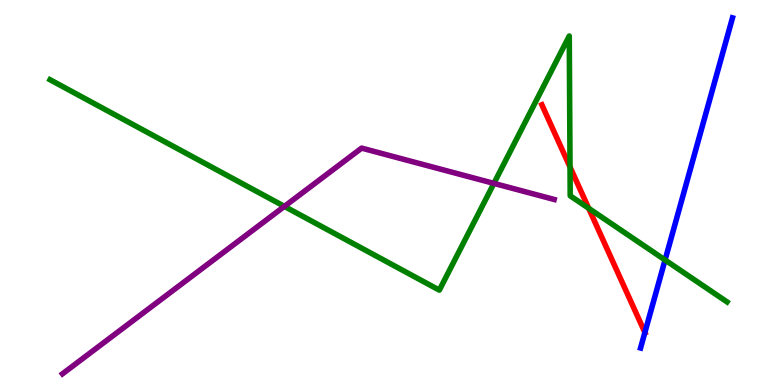[{'lines': ['blue', 'red'], 'intersections': [{'x': 8.32, 'y': 1.36}]}, {'lines': ['green', 'red'], 'intersections': [{'x': 7.36, 'y': 5.66}, {'x': 7.6, 'y': 4.59}]}, {'lines': ['purple', 'red'], 'intersections': []}, {'lines': ['blue', 'green'], 'intersections': [{'x': 8.58, 'y': 3.25}]}, {'lines': ['blue', 'purple'], 'intersections': []}, {'lines': ['green', 'purple'], 'intersections': [{'x': 3.67, 'y': 4.64}, {'x': 6.37, 'y': 5.24}]}]